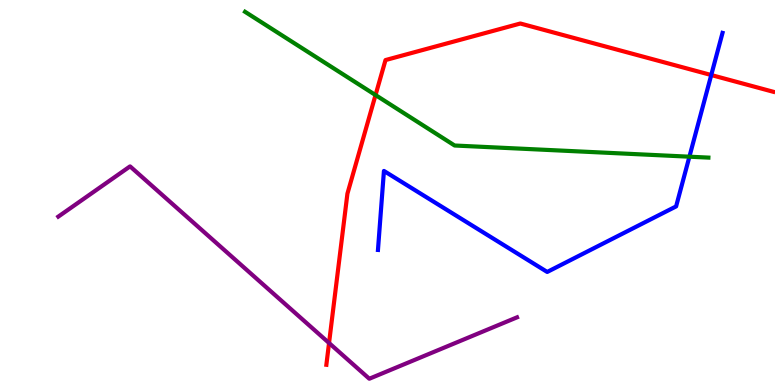[{'lines': ['blue', 'red'], 'intersections': [{'x': 9.18, 'y': 8.05}]}, {'lines': ['green', 'red'], 'intersections': [{'x': 4.85, 'y': 7.53}]}, {'lines': ['purple', 'red'], 'intersections': [{'x': 4.25, 'y': 1.09}]}, {'lines': ['blue', 'green'], 'intersections': [{'x': 8.9, 'y': 5.93}]}, {'lines': ['blue', 'purple'], 'intersections': []}, {'lines': ['green', 'purple'], 'intersections': []}]